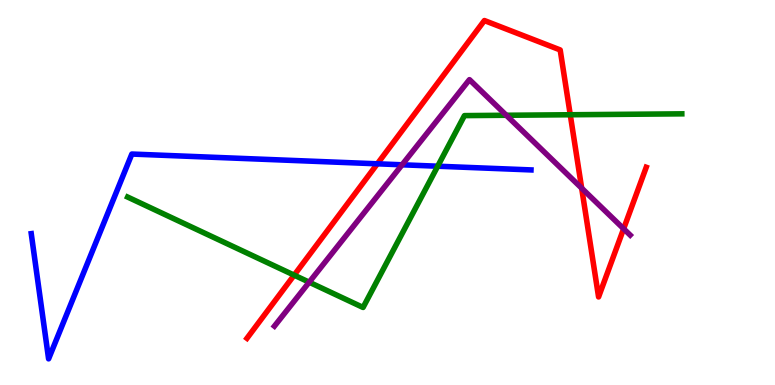[{'lines': ['blue', 'red'], 'intersections': [{'x': 4.87, 'y': 5.75}]}, {'lines': ['green', 'red'], 'intersections': [{'x': 3.8, 'y': 2.85}, {'x': 7.36, 'y': 7.02}]}, {'lines': ['purple', 'red'], 'intersections': [{'x': 7.51, 'y': 5.11}, {'x': 8.05, 'y': 4.06}]}, {'lines': ['blue', 'green'], 'intersections': [{'x': 5.65, 'y': 5.68}]}, {'lines': ['blue', 'purple'], 'intersections': [{'x': 5.19, 'y': 5.72}]}, {'lines': ['green', 'purple'], 'intersections': [{'x': 3.99, 'y': 2.67}, {'x': 6.53, 'y': 7.01}]}]